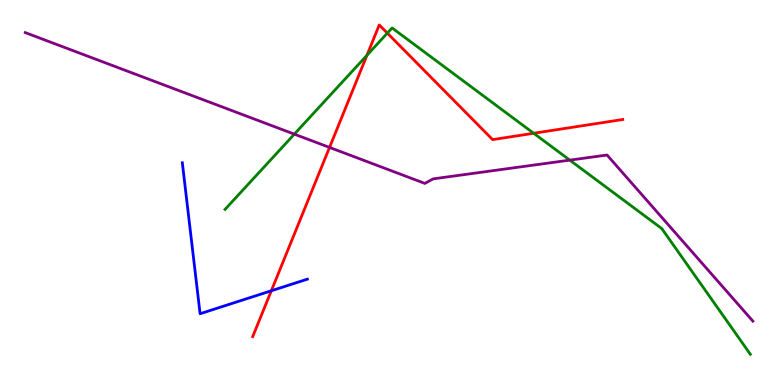[{'lines': ['blue', 'red'], 'intersections': [{'x': 3.5, 'y': 2.45}]}, {'lines': ['green', 'red'], 'intersections': [{'x': 4.73, 'y': 8.56}, {'x': 5.0, 'y': 9.14}, {'x': 6.89, 'y': 6.54}]}, {'lines': ['purple', 'red'], 'intersections': [{'x': 4.25, 'y': 6.17}]}, {'lines': ['blue', 'green'], 'intersections': []}, {'lines': ['blue', 'purple'], 'intersections': []}, {'lines': ['green', 'purple'], 'intersections': [{'x': 3.8, 'y': 6.52}, {'x': 7.35, 'y': 5.84}]}]